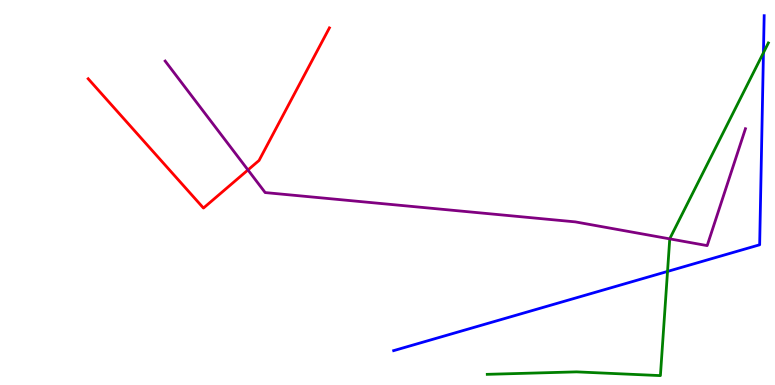[{'lines': ['blue', 'red'], 'intersections': []}, {'lines': ['green', 'red'], 'intersections': []}, {'lines': ['purple', 'red'], 'intersections': [{'x': 3.2, 'y': 5.59}]}, {'lines': ['blue', 'green'], 'intersections': [{'x': 8.61, 'y': 2.95}, {'x': 9.85, 'y': 8.63}]}, {'lines': ['blue', 'purple'], 'intersections': []}, {'lines': ['green', 'purple'], 'intersections': [{'x': 8.64, 'y': 3.8}]}]